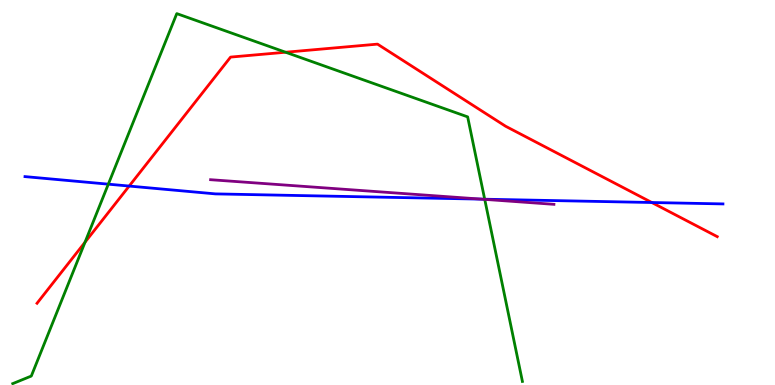[{'lines': ['blue', 'red'], 'intersections': [{'x': 1.67, 'y': 5.17}, {'x': 8.41, 'y': 4.74}]}, {'lines': ['green', 'red'], 'intersections': [{'x': 1.1, 'y': 3.71}, {'x': 3.69, 'y': 8.64}]}, {'lines': ['purple', 'red'], 'intersections': []}, {'lines': ['blue', 'green'], 'intersections': [{'x': 1.4, 'y': 5.22}, {'x': 6.25, 'y': 4.83}]}, {'lines': ['blue', 'purple'], 'intersections': [{'x': 6.21, 'y': 4.83}]}, {'lines': ['green', 'purple'], 'intersections': [{'x': 6.25, 'y': 4.82}]}]